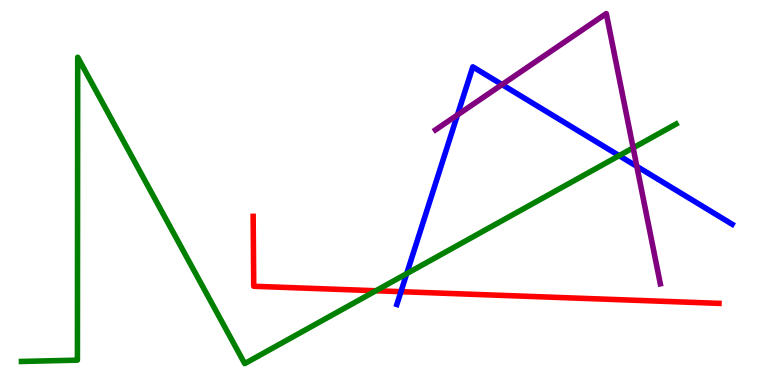[{'lines': ['blue', 'red'], 'intersections': [{'x': 5.17, 'y': 2.42}]}, {'lines': ['green', 'red'], 'intersections': [{'x': 4.85, 'y': 2.45}]}, {'lines': ['purple', 'red'], 'intersections': []}, {'lines': ['blue', 'green'], 'intersections': [{'x': 5.25, 'y': 2.89}, {'x': 7.99, 'y': 5.96}]}, {'lines': ['blue', 'purple'], 'intersections': [{'x': 5.9, 'y': 7.01}, {'x': 6.48, 'y': 7.8}, {'x': 8.22, 'y': 5.68}]}, {'lines': ['green', 'purple'], 'intersections': [{'x': 8.17, 'y': 6.16}]}]